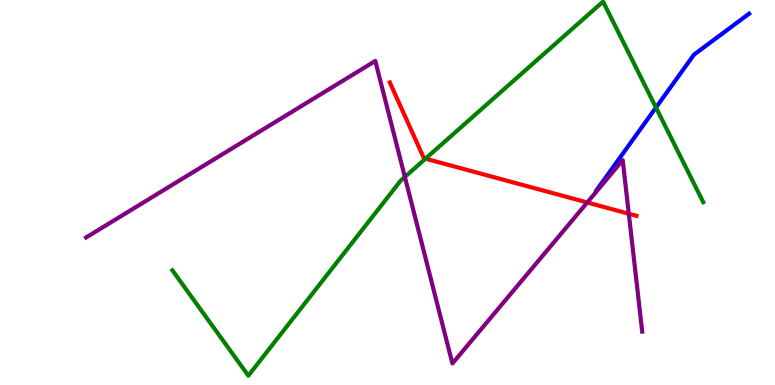[{'lines': ['blue', 'red'], 'intersections': []}, {'lines': ['green', 'red'], 'intersections': [{'x': 5.49, 'y': 5.88}]}, {'lines': ['purple', 'red'], 'intersections': [{'x': 7.58, 'y': 4.74}, {'x': 8.11, 'y': 4.45}]}, {'lines': ['blue', 'green'], 'intersections': [{'x': 8.46, 'y': 7.21}]}, {'lines': ['blue', 'purple'], 'intersections': []}, {'lines': ['green', 'purple'], 'intersections': [{'x': 5.22, 'y': 5.4}]}]